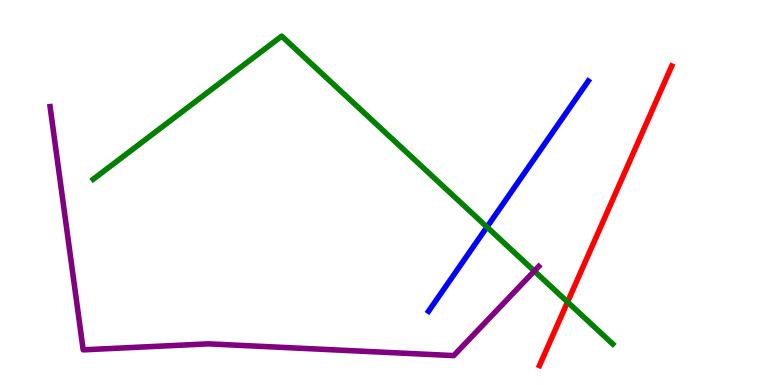[{'lines': ['blue', 'red'], 'intersections': []}, {'lines': ['green', 'red'], 'intersections': [{'x': 7.32, 'y': 2.16}]}, {'lines': ['purple', 'red'], 'intersections': []}, {'lines': ['blue', 'green'], 'intersections': [{'x': 6.28, 'y': 4.1}]}, {'lines': ['blue', 'purple'], 'intersections': []}, {'lines': ['green', 'purple'], 'intersections': [{'x': 6.89, 'y': 2.96}]}]